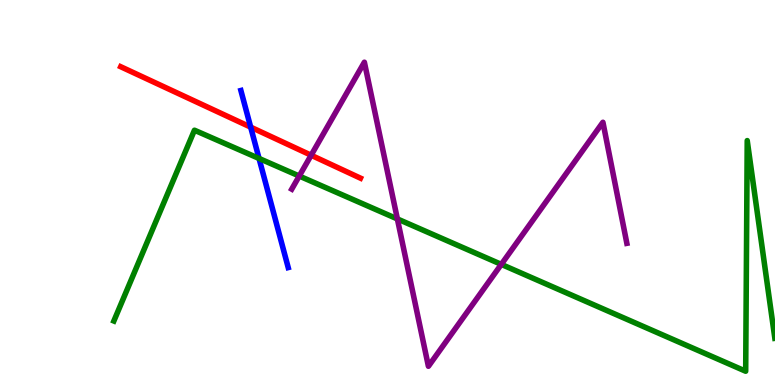[{'lines': ['blue', 'red'], 'intersections': [{'x': 3.23, 'y': 6.7}]}, {'lines': ['green', 'red'], 'intersections': []}, {'lines': ['purple', 'red'], 'intersections': [{'x': 4.01, 'y': 5.97}]}, {'lines': ['blue', 'green'], 'intersections': [{'x': 3.34, 'y': 5.88}]}, {'lines': ['blue', 'purple'], 'intersections': []}, {'lines': ['green', 'purple'], 'intersections': [{'x': 3.86, 'y': 5.43}, {'x': 5.13, 'y': 4.31}, {'x': 6.47, 'y': 3.13}]}]